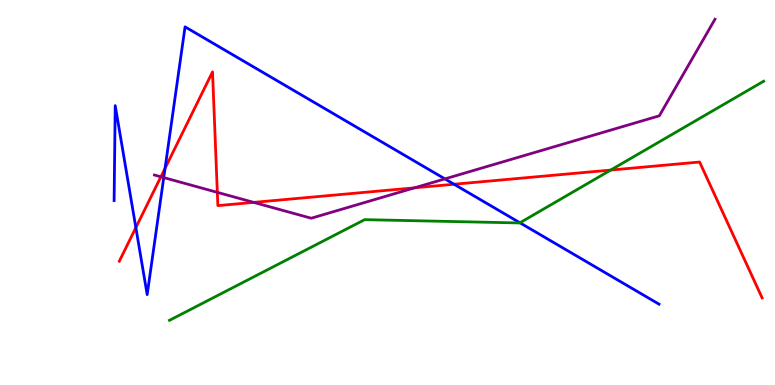[{'lines': ['blue', 'red'], 'intersections': [{'x': 1.75, 'y': 4.09}, {'x': 2.13, 'y': 5.63}, {'x': 5.86, 'y': 5.21}]}, {'lines': ['green', 'red'], 'intersections': [{'x': 7.88, 'y': 5.58}]}, {'lines': ['purple', 'red'], 'intersections': [{'x': 2.08, 'y': 5.41}, {'x': 2.8, 'y': 5.0}, {'x': 3.27, 'y': 4.74}, {'x': 5.35, 'y': 5.12}]}, {'lines': ['blue', 'green'], 'intersections': [{'x': 6.71, 'y': 4.21}]}, {'lines': ['blue', 'purple'], 'intersections': [{'x': 2.11, 'y': 5.39}, {'x': 5.74, 'y': 5.35}]}, {'lines': ['green', 'purple'], 'intersections': []}]